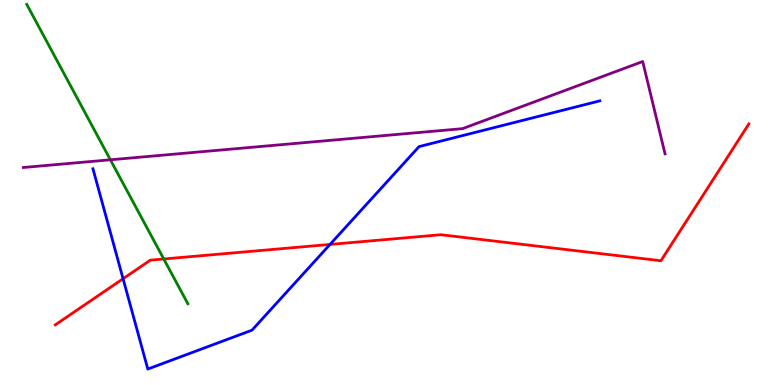[{'lines': ['blue', 'red'], 'intersections': [{'x': 1.59, 'y': 2.76}, {'x': 4.26, 'y': 3.65}]}, {'lines': ['green', 'red'], 'intersections': [{'x': 2.11, 'y': 3.27}]}, {'lines': ['purple', 'red'], 'intersections': []}, {'lines': ['blue', 'green'], 'intersections': []}, {'lines': ['blue', 'purple'], 'intersections': []}, {'lines': ['green', 'purple'], 'intersections': [{'x': 1.42, 'y': 5.85}]}]